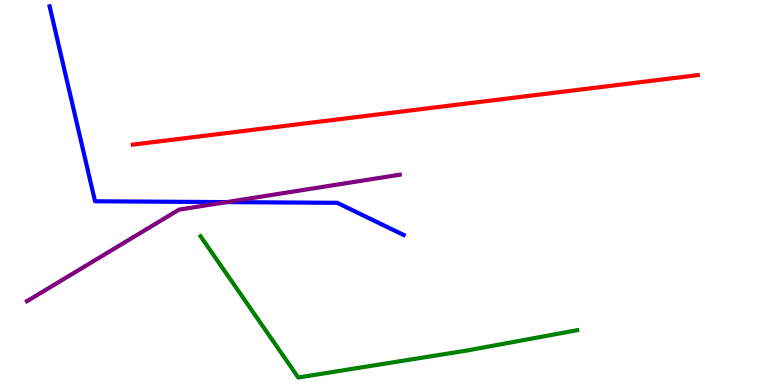[{'lines': ['blue', 'red'], 'intersections': []}, {'lines': ['green', 'red'], 'intersections': []}, {'lines': ['purple', 'red'], 'intersections': []}, {'lines': ['blue', 'green'], 'intersections': []}, {'lines': ['blue', 'purple'], 'intersections': [{'x': 2.92, 'y': 4.75}]}, {'lines': ['green', 'purple'], 'intersections': []}]